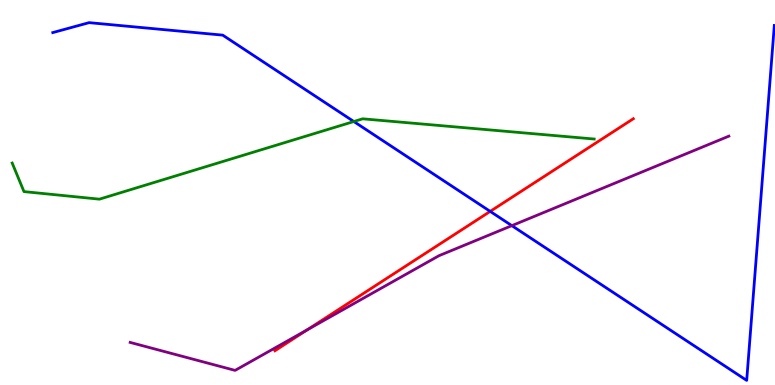[{'lines': ['blue', 'red'], 'intersections': [{'x': 6.33, 'y': 4.51}]}, {'lines': ['green', 'red'], 'intersections': []}, {'lines': ['purple', 'red'], 'intersections': [{'x': 3.97, 'y': 1.43}]}, {'lines': ['blue', 'green'], 'intersections': [{'x': 4.57, 'y': 6.84}]}, {'lines': ['blue', 'purple'], 'intersections': [{'x': 6.6, 'y': 4.14}]}, {'lines': ['green', 'purple'], 'intersections': []}]